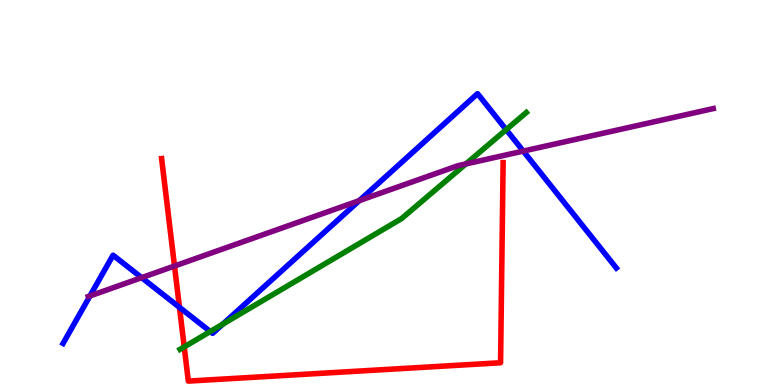[{'lines': ['blue', 'red'], 'intersections': [{'x': 2.32, 'y': 2.02}]}, {'lines': ['green', 'red'], 'intersections': [{'x': 2.38, 'y': 0.99}]}, {'lines': ['purple', 'red'], 'intersections': [{'x': 2.25, 'y': 3.09}]}, {'lines': ['blue', 'green'], 'intersections': [{'x': 2.71, 'y': 1.39}, {'x': 2.87, 'y': 1.58}, {'x': 6.53, 'y': 6.63}]}, {'lines': ['blue', 'purple'], 'intersections': [{'x': 1.16, 'y': 2.31}, {'x': 1.83, 'y': 2.79}, {'x': 4.64, 'y': 4.79}, {'x': 6.75, 'y': 6.08}]}, {'lines': ['green', 'purple'], 'intersections': [{'x': 6.01, 'y': 5.74}]}]